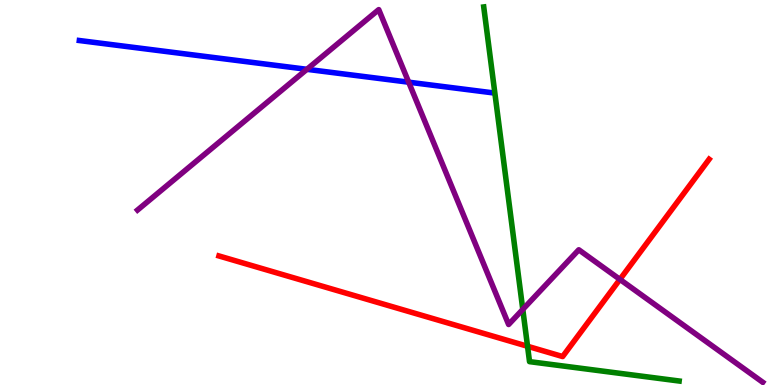[{'lines': ['blue', 'red'], 'intersections': []}, {'lines': ['green', 'red'], 'intersections': [{'x': 6.81, 'y': 1.01}]}, {'lines': ['purple', 'red'], 'intersections': [{'x': 8.0, 'y': 2.74}]}, {'lines': ['blue', 'green'], 'intersections': []}, {'lines': ['blue', 'purple'], 'intersections': [{'x': 3.96, 'y': 8.2}, {'x': 5.27, 'y': 7.87}]}, {'lines': ['green', 'purple'], 'intersections': [{'x': 6.75, 'y': 1.96}]}]